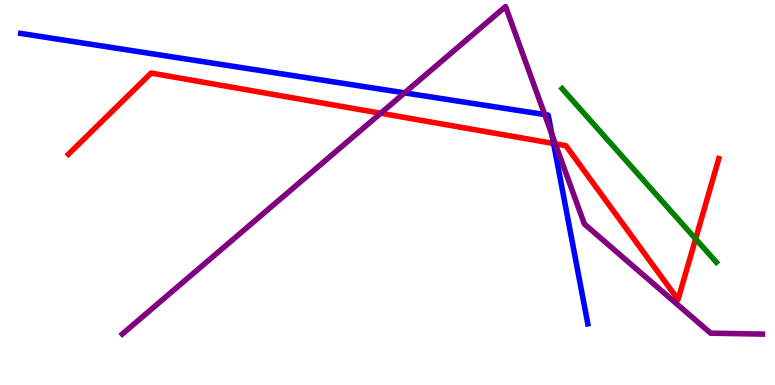[{'lines': ['blue', 'red'], 'intersections': [{'x': 7.14, 'y': 6.27}]}, {'lines': ['green', 'red'], 'intersections': [{'x': 8.98, 'y': 3.8}]}, {'lines': ['purple', 'red'], 'intersections': [{'x': 4.91, 'y': 7.06}, {'x': 7.17, 'y': 6.26}]}, {'lines': ['blue', 'green'], 'intersections': []}, {'lines': ['blue', 'purple'], 'intersections': [{'x': 5.22, 'y': 7.59}, {'x': 7.03, 'y': 7.02}, {'x': 7.12, 'y': 6.52}]}, {'lines': ['green', 'purple'], 'intersections': []}]